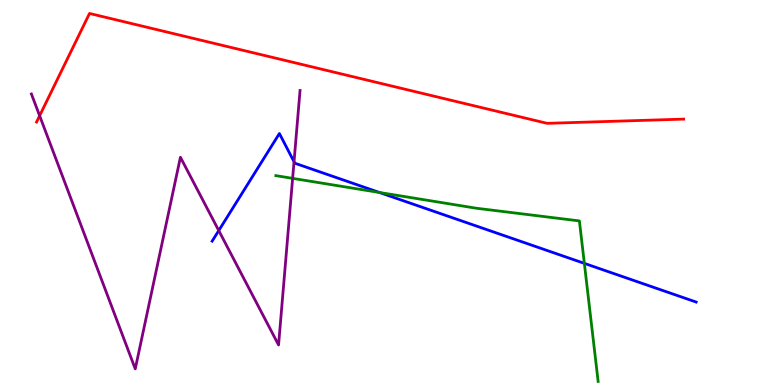[{'lines': ['blue', 'red'], 'intersections': []}, {'lines': ['green', 'red'], 'intersections': []}, {'lines': ['purple', 'red'], 'intersections': [{'x': 0.511, 'y': 6.99}]}, {'lines': ['blue', 'green'], 'intersections': [{'x': 4.9, 'y': 5.0}, {'x': 7.54, 'y': 3.16}]}, {'lines': ['blue', 'purple'], 'intersections': [{'x': 2.82, 'y': 4.01}, {'x': 3.79, 'y': 5.8}]}, {'lines': ['green', 'purple'], 'intersections': [{'x': 3.78, 'y': 5.37}]}]